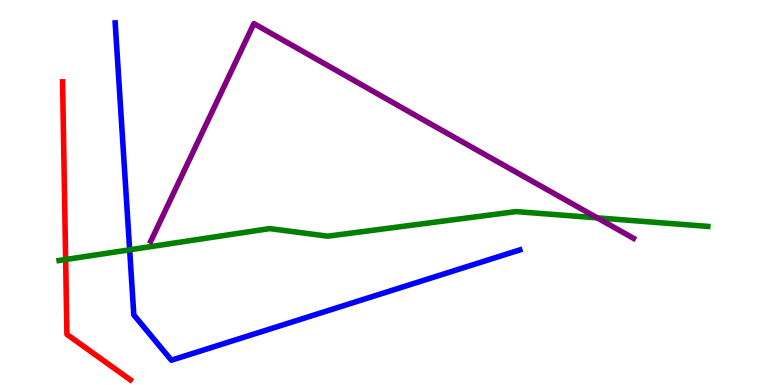[{'lines': ['blue', 'red'], 'intersections': []}, {'lines': ['green', 'red'], 'intersections': [{'x': 0.847, 'y': 3.26}]}, {'lines': ['purple', 'red'], 'intersections': []}, {'lines': ['blue', 'green'], 'intersections': [{'x': 1.67, 'y': 3.51}]}, {'lines': ['blue', 'purple'], 'intersections': []}, {'lines': ['green', 'purple'], 'intersections': [{'x': 7.71, 'y': 4.34}]}]